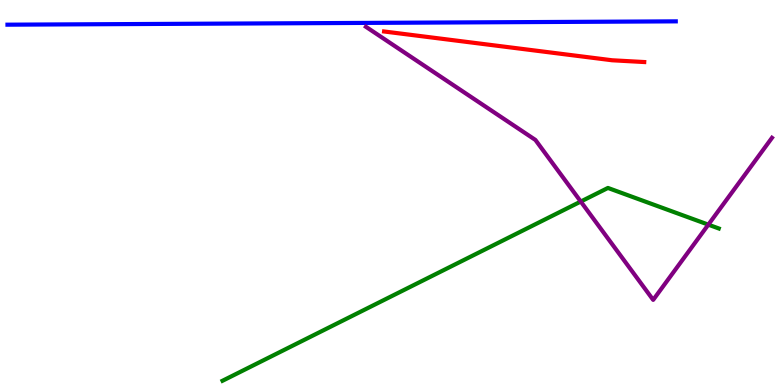[{'lines': ['blue', 'red'], 'intersections': []}, {'lines': ['green', 'red'], 'intersections': []}, {'lines': ['purple', 'red'], 'intersections': []}, {'lines': ['blue', 'green'], 'intersections': []}, {'lines': ['blue', 'purple'], 'intersections': []}, {'lines': ['green', 'purple'], 'intersections': [{'x': 7.49, 'y': 4.77}, {'x': 9.14, 'y': 4.17}]}]